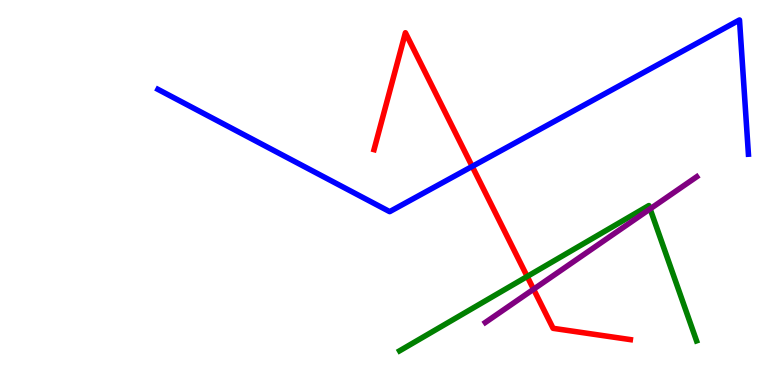[{'lines': ['blue', 'red'], 'intersections': [{'x': 6.09, 'y': 5.68}]}, {'lines': ['green', 'red'], 'intersections': [{'x': 6.8, 'y': 2.82}]}, {'lines': ['purple', 'red'], 'intersections': [{'x': 6.88, 'y': 2.49}]}, {'lines': ['blue', 'green'], 'intersections': []}, {'lines': ['blue', 'purple'], 'intersections': []}, {'lines': ['green', 'purple'], 'intersections': [{'x': 8.39, 'y': 4.57}]}]